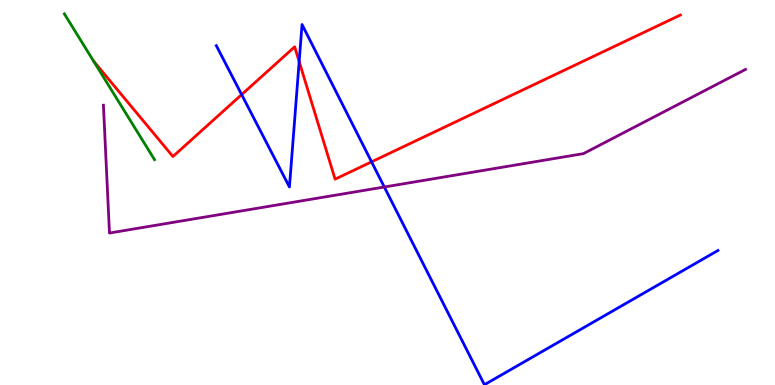[{'lines': ['blue', 'red'], 'intersections': [{'x': 3.12, 'y': 7.54}, {'x': 3.86, 'y': 8.4}, {'x': 4.79, 'y': 5.8}]}, {'lines': ['green', 'red'], 'intersections': []}, {'lines': ['purple', 'red'], 'intersections': []}, {'lines': ['blue', 'green'], 'intersections': []}, {'lines': ['blue', 'purple'], 'intersections': [{'x': 4.96, 'y': 5.14}]}, {'lines': ['green', 'purple'], 'intersections': []}]